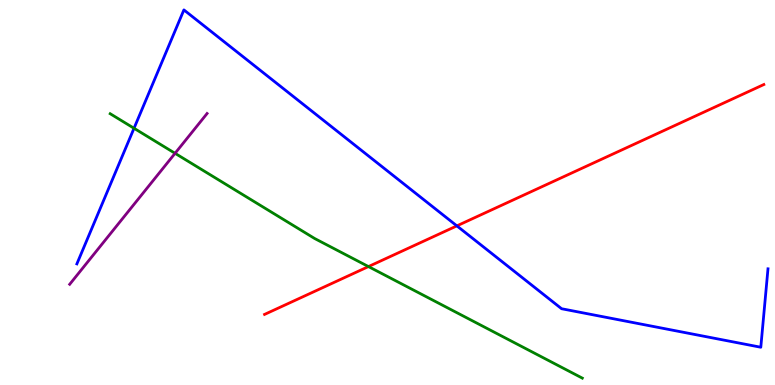[{'lines': ['blue', 'red'], 'intersections': [{'x': 5.9, 'y': 4.13}]}, {'lines': ['green', 'red'], 'intersections': [{'x': 4.75, 'y': 3.08}]}, {'lines': ['purple', 'red'], 'intersections': []}, {'lines': ['blue', 'green'], 'intersections': [{'x': 1.73, 'y': 6.67}]}, {'lines': ['blue', 'purple'], 'intersections': []}, {'lines': ['green', 'purple'], 'intersections': [{'x': 2.26, 'y': 6.02}]}]